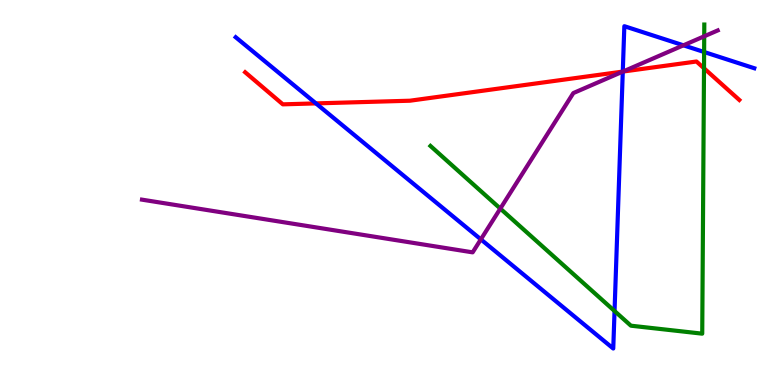[{'lines': ['blue', 'red'], 'intersections': [{'x': 4.08, 'y': 7.31}, {'x': 8.04, 'y': 8.14}]}, {'lines': ['green', 'red'], 'intersections': [{'x': 9.08, 'y': 8.23}]}, {'lines': ['purple', 'red'], 'intersections': [{'x': 8.04, 'y': 8.14}]}, {'lines': ['blue', 'green'], 'intersections': [{'x': 7.93, 'y': 1.92}, {'x': 9.09, 'y': 8.65}]}, {'lines': ['blue', 'purple'], 'intersections': [{'x': 6.2, 'y': 3.78}, {'x': 8.04, 'y': 8.14}, {'x': 8.82, 'y': 8.82}]}, {'lines': ['green', 'purple'], 'intersections': [{'x': 6.46, 'y': 4.58}, {'x': 9.09, 'y': 9.06}]}]